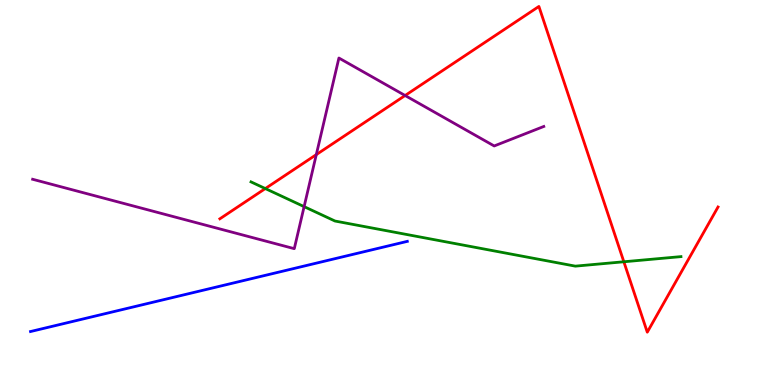[{'lines': ['blue', 'red'], 'intersections': []}, {'lines': ['green', 'red'], 'intersections': [{'x': 3.42, 'y': 5.1}, {'x': 8.05, 'y': 3.2}]}, {'lines': ['purple', 'red'], 'intersections': [{'x': 4.08, 'y': 5.98}, {'x': 5.23, 'y': 7.52}]}, {'lines': ['blue', 'green'], 'intersections': []}, {'lines': ['blue', 'purple'], 'intersections': []}, {'lines': ['green', 'purple'], 'intersections': [{'x': 3.92, 'y': 4.63}]}]